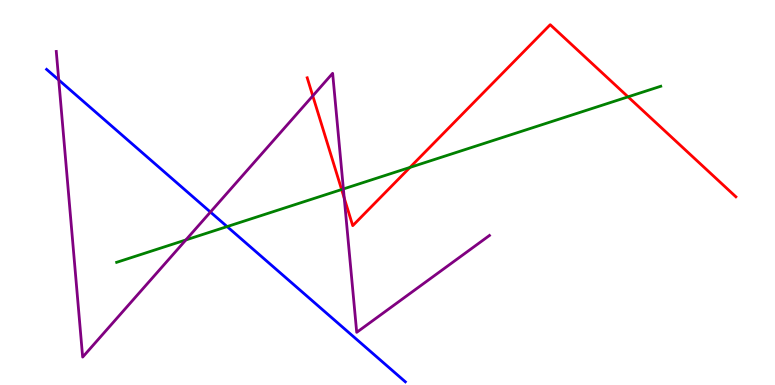[{'lines': ['blue', 'red'], 'intersections': []}, {'lines': ['green', 'red'], 'intersections': [{'x': 4.41, 'y': 5.08}, {'x': 5.29, 'y': 5.65}, {'x': 8.1, 'y': 7.48}]}, {'lines': ['purple', 'red'], 'intersections': [{'x': 4.04, 'y': 7.51}, {'x': 4.44, 'y': 4.86}]}, {'lines': ['blue', 'green'], 'intersections': [{'x': 2.93, 'y': 4.11}]}, {'lines': ['blue', 'purple'], 'intersections': [{'x': 0.758, 'y': 7.92}, {'x': 2.72, 'y': 4.49}]}, {'lines': ['green', 'purple'], 'intersections': [{'x': 2.4, 'y': 3.77}, {'x': 4.43, 'y': 5.09}]}]